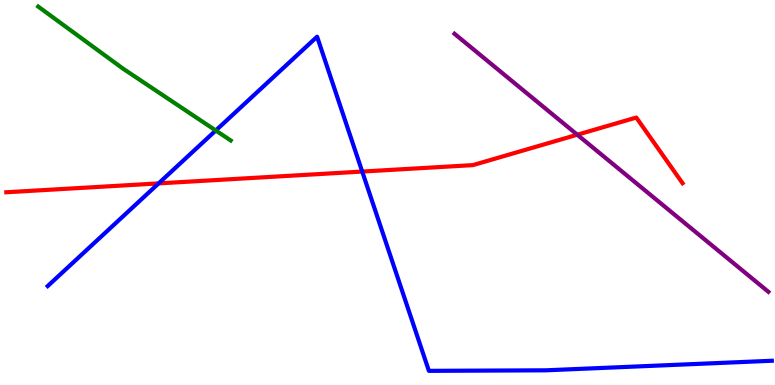[{'lines': ['blue', 'red'], 'intersections': [{'x': 2.05, 'y': 5.24}, {'x': 4.67, 'y': 5.54}]}, {'lines': ['green', 'red'], 'intersections': []}, {'lines': ['purple', 'red'], 'intersections': [{'x': 7.45, 'y': 6.5}]}, {'lines': ['blue', 'green'], 'intersections': [{'x': 2.78, 'y': 6.61}]}, {'lines': ['blue', 'purple'], 'intersections': []}, {'lines': ['green', 'purple'], 'intersections': []}]